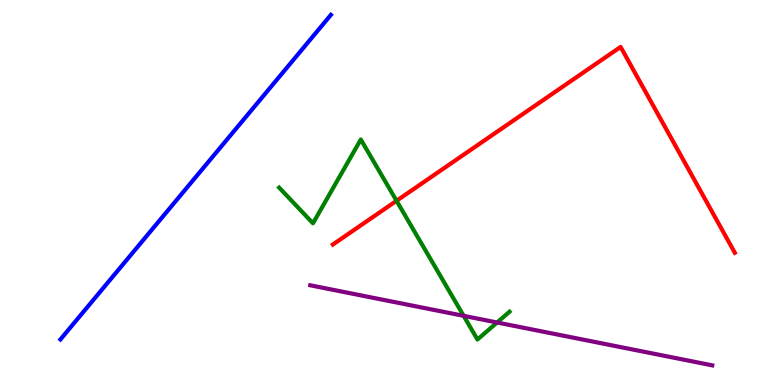[{'lines': ['blue', 'red'], 'intersections': []}, {'lines': ['green', 'red'], 'intersections': [{'x': 5.12, 'y': 4.78}]}, {'lines': ['purple', 'red'], 'intersections': []}, {'lines': ['blue', 'green'], 'intersections': []}, {'lines': ['blue', 'purple'], 'intersections': []}, {'lines': ['green', 'purple'], 'intersections': [{'x': 5.98, 'y': 1.8}, {'x': 6.41, 'y': 1.62}]}]